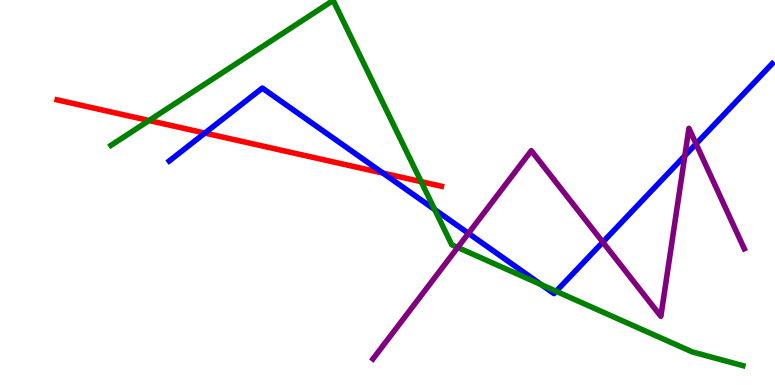[{'lines': ['blue', 'red'], 'intersections': [{'x': 2.64, 'y': 6.54}, {'x': 4.94, 'y': 5.5}]}, {'lines': ['green', 'red'], 'intersections': [{'x': 1.92, 'y': 6.87}, {'x': 5.43, 'y': 5.28}]}, {'lines': ['purple', 'red'], 'intersections': []}, {'lines': ['blue', 'green'], 'intersections': [{'x': 5.61, 'y': 4.56}, {'x': 6.99, 'y': 2.6}, {'x': 7.18, 'y': 2.43}]}, {'lines': ['blue', 'purple'], 'intersections': [{'x': 6.04, 'y': 3.94}, {'x': 7.78, 'y': 3.71}, {'x': 8.84, 'y': 5.96}, {'x': 8.98, 'y': 6.26}]}, {'lines': ['green', 'purple'], 'intersections': [{'x': 5.91, 'y': 3.57}]}]